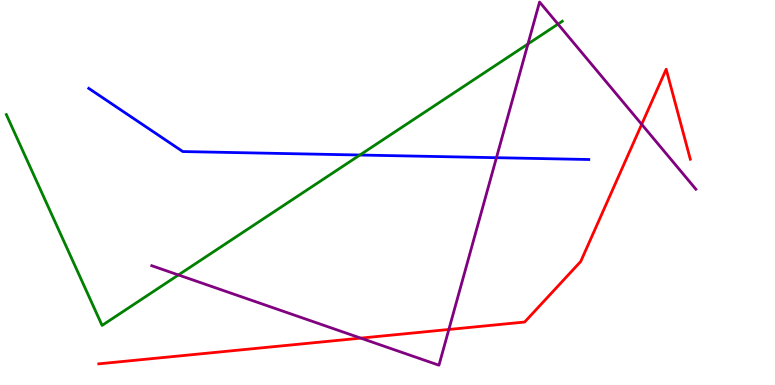[{'lines': ['blue', 'red'], 'intersections': []}, {'lines': ['green', 'red'], 'intersections': []}, {'lines': ['purple', 'red'], 'intersections': [{'x': 4.65, 'y': 1.22}, {'x': 5.79, 'y': 1.44}, {'x': 8.28, 'y': 6.77}]}, {'lines': ['blue', 'green'], 'intersections': [{'x': 4.64, 'y': 5.97}]}, {'lines': ['blue', 'purple'], 'intersections': [{'x': 6.41, 'y': 5.9}]}, {'lines': ['green', 'purple'], 'intersections': [{'x': 2.3, 'y': 2.86}, {'x': 6.81, 'y': 8.86}, {'x': 7.2, 'y': 9.37}]}]